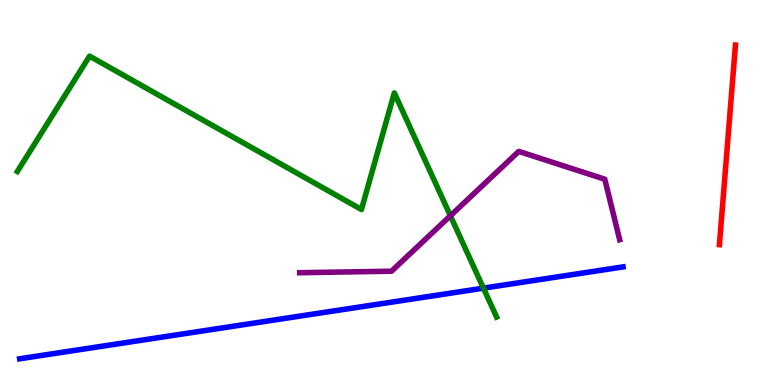[{'lines': ['blue', 'red'], 'intersections': []}, {'lines': ['green', 'red'], 'intersections': []}, {'lines': ['purple', 'red'], 'intersections': []}, {'lines': ['blue', 'green'], 'intersections': [{'x': 6.24, 'y': 2.52}]}, {'lines': ['blue', 'purple'], 'intersections': []}, {'lines': ['green', 'purple'], 'intersections': [{'x': 5.81, 'y': 4.4}]}]